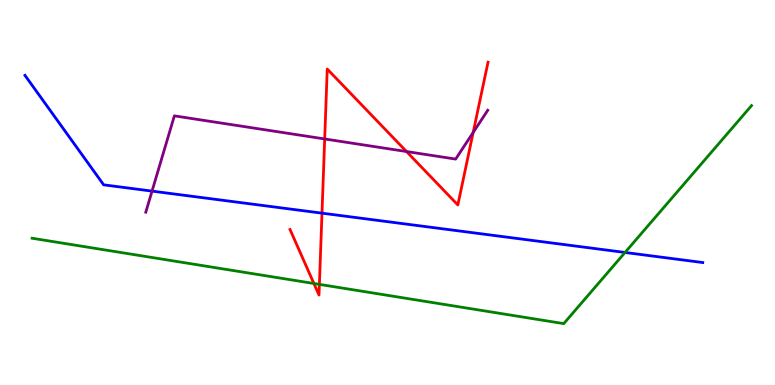[{'lines': ['blue', 'red'], 'intersections': [{'x': 4.15, 'y': 4.46}]}, {'lines': ['green', 'red'], 'intersections': [{'x': 4.05, 'y': 2.64}, {'x': 4.12, 'y': 2.61}]}, {'lines': ['purple', 'red'], 'intersections': [{'x': 4.19, 'y': 6.39}, {'x': 5.25, 'y': 6.06}, {'x': 6.11, 'y': 6.56}]}, {'lines': ['blue', 'green'], 'intersections': [{'x': 8.06, 'y': 3.44}]}, {'lines': ['blue', 'purple'], 'intersections': [{'x': 1.96, 'y': 5.04}]}, {'lines': ['green', 'purple'], 'intersections': []}]